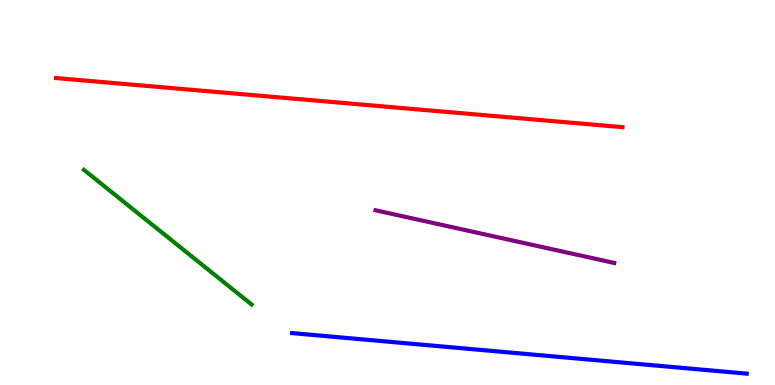[{'lines': ['blue', 'red'], 'intersections': []}, {'lines': ['green', 'red'], 'intersections': []}, {'lines': ['purple', 'red'], 'intersections': []}, {'lines': ['blue', 'green'], 'intersections': []}, {'lines': ['blue', 'purple'], 'intersections': []}, {'lines': ['green', 'purple'], 'intersections': []}]